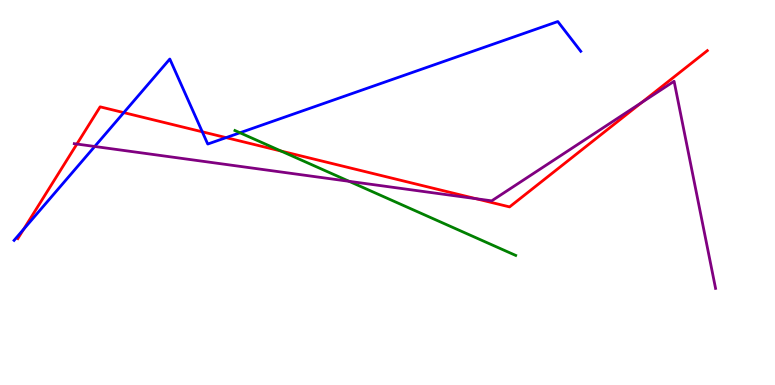[{'lines': ['blue', 'red'], 'intersections': [{'x': 0.305, 'y': 4.05}, {'x': 1.6, 'y': 7.07}, {'x': 2.61, 'y': 6.58}, {'x': 2.92, 'y': 6.43}]}, {'lines': ['green', 'red'], 'intersections': [{'x': 3.63, 'y': 6.08}]}, {'lines': ['purple', 'red'], 'intersections': [{'x': 0.992, 'y': 6.26}, {'x': 6.14, 'y': 4.84}, {'x': 8.28, 'y': 7.34}]}, {'lines': ['blue', 'green'], 'intersections': [{'x': 3.1, 'y': 6.55}]}, {'lines': ['blue', 'purple'], 'intersections': [{'x': 1.22, 'y': 6.2}]}, {'lines': ['green', 'purple'], 'intersections': [{'x': 4.5, 'y': 5.29}]}]